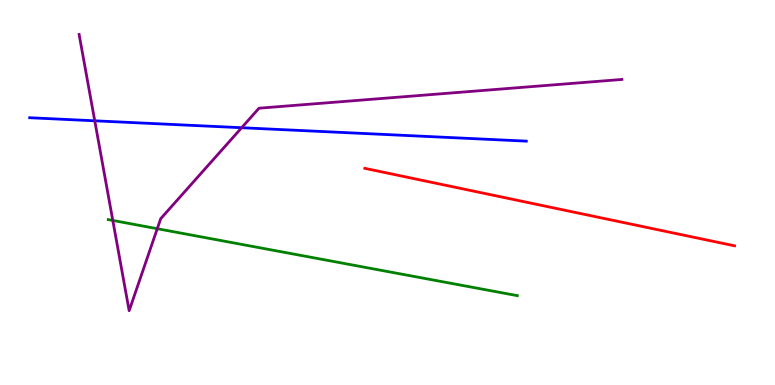[{'lines': ['blue', 'red'], 'intersections': []}, {'lines': ['green', 'red'], 'intersections': []}, {'lines': ['purple', 'red'], 'intersections': []}, {'lines': ['blue', 'green'], 'intersections': []}, {'lines': ['blue', 'purple'], 'intersections': [{'x': 1.22, 'y': 6.86}, {'x': 3.12, 'y': 6.68}]}, {'lines': ['green', 'purple'], 'intersections': [{'x': 1.46, 'y': 4.27}, {'x': 2.03, 'y': 4.06}]}]